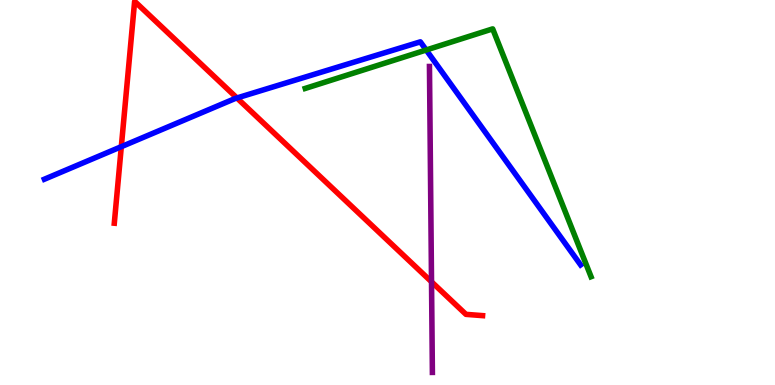[{'lines': ['blue', 'red'], 'intersections': [{'x': 1.57, 'y': 6.19}, {'x': 3.06, 'y': 7.46}]}, {'lines': ['green', 'red'], 'intersections': []}, {'lines': ['purple', 'red'], 'intersections': [{'x': 5.57, 'y': 2.68}]}, {'lines': ['blue', 'green'], 'intersections': [{'x': 5.5, 'y': 8.7}]}, {'lines': ['blue', 'purple'], 'intersections': []}, {'lines': ['green', 'purple'], 'intersections': []}]